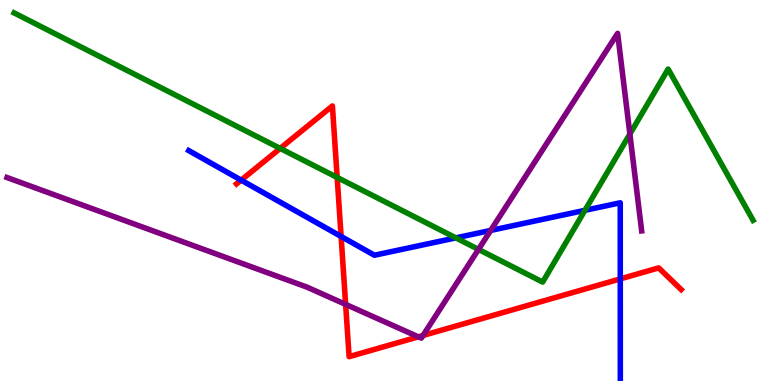[{'lines': ['blue', 'red'], 'intersections': [{'x': 3.11, 'y': 5.32}, {'x': 4.4, 'y': 3.86}, {'x': 8.0, 'y': 2.76}]}, {'lines': ['green', 'red'], 'intersections': [{'x': 3.62, 'y': 6.15}, {'x': 4.35, 'y': 5.39}]}, {'lines': ['purple', 'red'], 'intersections': [{'x': 4.46, 'y': 2.09}, {'x': 5.4, 'y': 1.25}, {'x': 5.46, 'y': 1.29}]}, {'lines': ['blue', 'green'], 'intersections': [{'x': 5.88, 'y': 3.82}, {'x': 7.55, 'y': 4.54}]}, {'lines': ['blue', 'purple'], 'intersections': [{'x': 6.33, 'y': 4.01}]}, {'lines': ['green', 'purple'], 'intersections': [{'x': 6.17, 'y': 3.52}, {'x': 8.13, 'y': 6.52}]}]